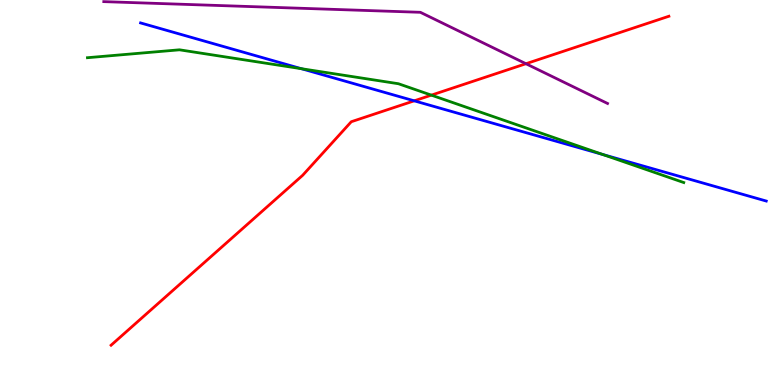[{'lines': ['blue', 'red'], 'intersections': [{'x': 5.34, 'y': 7.38}]}, {'lines': ['green', 'red'], 'intersections': [{'x': 5.57, 'y': 7.53}]}, {'lines': ['purple', 'red'], 'intersections': [{'x': 6.79, 'y': 8.34}]}, {'lines': ['blue', 'green'], 'intersections': [{'x': 3.89, 'y': 8.22}, {'x': 7.78, 'y': 5.99}]}, {'lines': ['blue', 'purple'], 'intersections': []}, {'lines': ['green', 'purple'], 'intersections': []}]